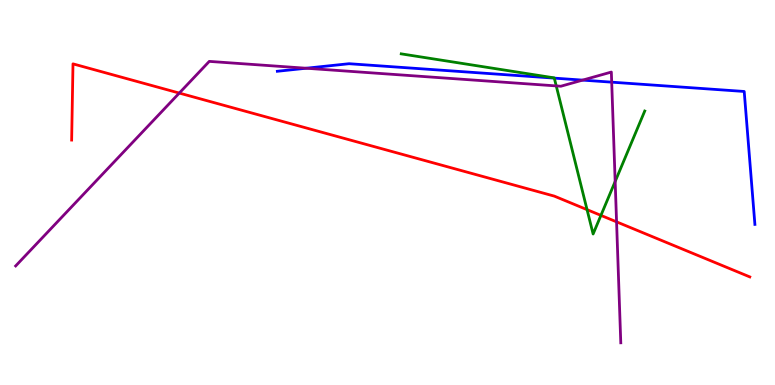[{'lines': ['blue', 'red'], 'intersections': []}, {'lines': ['green', 'red'], 'intersections': [{'x': 7.57, 'y': 4.55}, {'x': 7.75, 'y': 4.41}]}, {'lines': ['purple', 'red'], 'intersections': [{'x': 2.31, 'y': 7.58}, {'x': 7.96, 'y': 4.24}]}, {'lines': ['blue', 'green'], 'intersections': [{'x': 7.15, 'y': 7.97}]}, {'lines': ['blue', 'purple'], 'intersections': [{'x': 3.95, 'y': 8.23}, {'x': 7.52, 'y': 7.92}, {'x': 7.89, 'y': 7.87}]}, {'lines': ['green', 'purple'], 'intersections': [{'x': 7.18, 'y': 7.77}, {'x': 7.94, 'y': 5.29}]}]